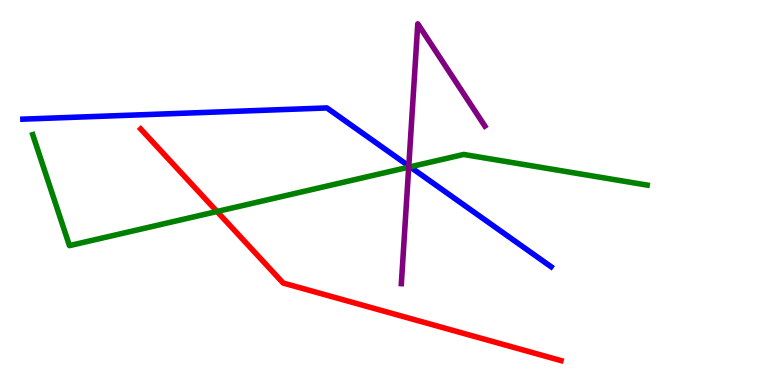[{'lines': ['blue', 'red'], 'intersections': []}, {'lines': ['green', 'red'], 'intersections': [{'x': 2.8, 'y': 4.51}]}, {'lines': ['purple', 'red'], 'intersections': []}, {'lines': ['blue', 'green'], 'intersections': [{'x': 5.29, 'y': 5.67}]}, {'lines': ['blue', 'purple'], 'intersections': [{'x': 5.27, 'y': 5.69}]}, {'lines': ['green', 'purple'], 'intersections': [{'x': 5.27, 'y': 5.66}]}]